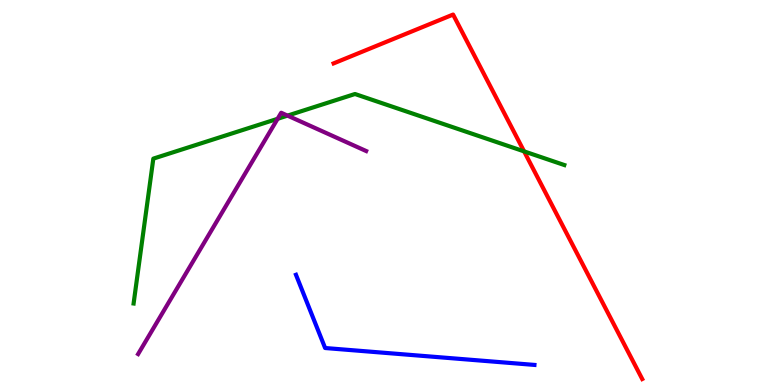[{'lines': ['blue', 'red'], 'intersections': []}, {'lines': ['green', 'red'], 'intersections': [{'x': 6.76, 'y': 6.07}]}, {'lines': ['purple', 'red'], 'intersections': []}, {'lines': ['blue', 'green'], 'intersections': []}, {'lines': ['blue', 'purple'], 'intersections': []}, {'lines': ['green', 'purple'], 'intersections': [{'x': 3.58, 'y': 6.91}, {'x': 3.71, 'y': 7.0}]}]